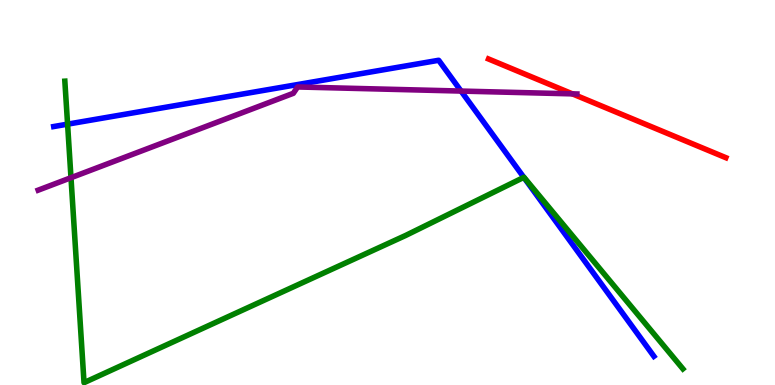[{'lines': ['blue', 'red'], 'intersections': []}, {'lines': ['green', 'red'], 'intersections': []}, {'lines': ['purple', 'red'], 'intersections': [{'x': 7.39, 'y': 7.56}]}, {'lines': ['blue', 'green'], 'intersections': [{'x': 0.872, 'y': 6.78}, {'x': 6.76, 'y': 5.39}]}, {'lines': ['blue', 'purple'], 'intersections': [{'x': 5.95, 'y': 7.63}]}, {'lines': ['green', 'purple'], 'intersections': [{'x': 0.916, 'y': 5.38}]}]